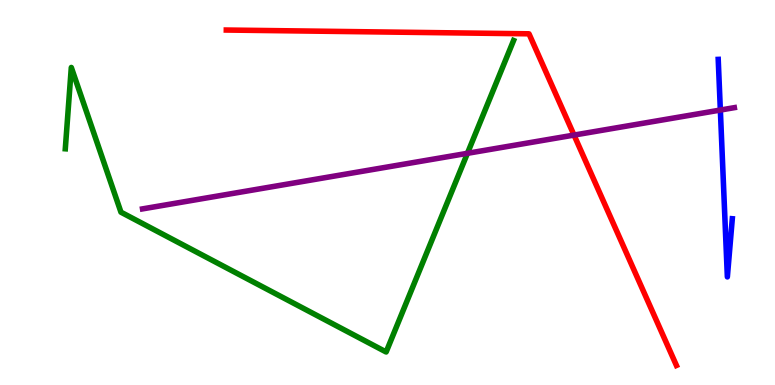[{'lines': ['blue', 'red'], 'intersections': []}, {'lines': ['green', 'red'], 'intersections': []}, {'lines': ['purple', 'red'], 'intersections': [{'x': 7.41, 'y': 6.49}]}, {'lines': ['blue', 'green'], 'intersections': []}, {'lines': ['blue', 'purple'], 'intersections': [{'x': 9.29, 'y': 7.14}]}, {'lines': ['green', 'purple'], 'intersections': [{'x': 6.03, 'y': 6.02}]}]